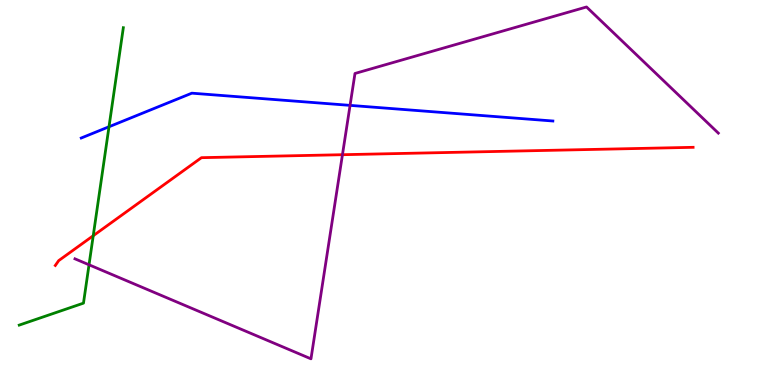[{'lines': ['blue', 'red'], 'intersections': []}, {'lines': ['green', 'red'], 'intersections': [{'x': 1.2, 'y': 3.88}]}, {'lines': ['purple', 'red'], 'intersections': [{'x': 4.42, 'y': 5.98}]}, {'lines': ['blue', 'green'], 'intersections': [{'x': 1.41, 'y': 6.71}]}, {'lines': ['blue', 'purple'], 'intersections': [{'x': 4.52, 'y': 7.26}]}, {'lines': ['green', 'purple'], 'intersections': [{'x': 1.15, 'y': 3.12}]}]